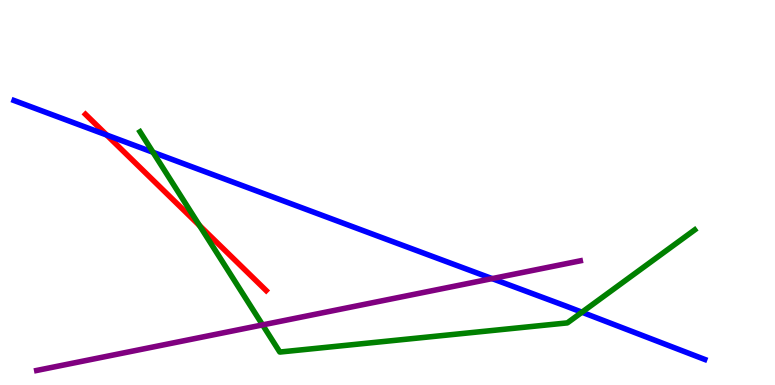[{'lines': ['blue', 'red'], 'intersections': [{'x': 1.38, 'y': 6.49}]}, {'lines': ['green', 'red'], 'intersections': [{'x': 2.57, 'y': 4.14}]}, {'lines': ['purple', 'red'], 'intersections': []}, {'lines': ['blue', 'green'], 'intersections': [{'x': 1.97, 'y': 6.04}, {'x': 7.51, 'y': 1.89}]}, {'lines': ['blue', 'purple'], 'intersections': [{'x': 6.35, 'y': 2.76}]}, {'lines': ['green', 'purple'], 'intersections': [{'x': 3.39, 'y': 1.56}]}]